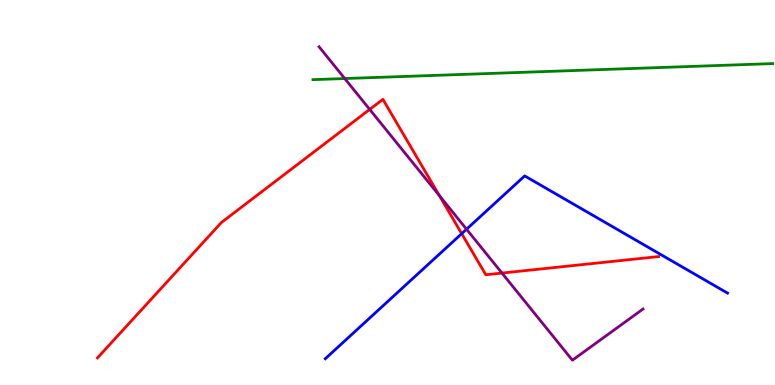[{'lines': ['blue', 'red'], 'intersections': [{'x': 5.96, 'y': 3.93}]}, {'lines': ['green', 'red'], 'intersections': []}, {'lines': ['purple', 'red'], 'intersections': [{'x': 4.77, 'y': 7.16}, {'x': 5.67, 'y': 4.92}, {'x': 6.48, 'y': 2.91}]}, {'lines': ['blue', 'green'], 'intersections': []}, {'lines': ['blue', 'purple'], 'intersections': [{'x': 6.02, 'y': 4.05}]}, {'lines': ['green', 'purple'], 'intersections': [{'x': 4.45, 'y': 7.96}]}]